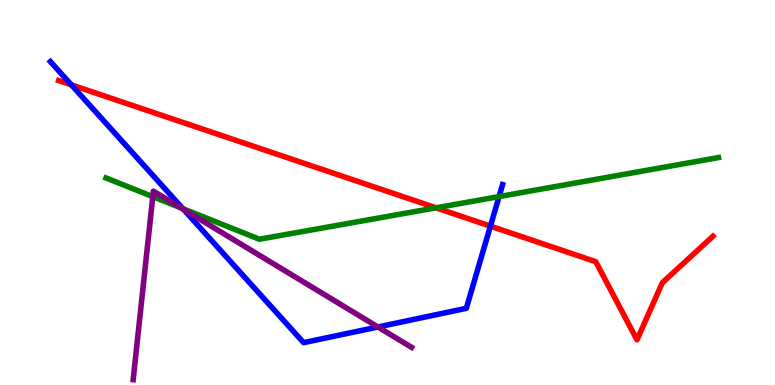[{'lines': ['blue', 'red'], 'intersections': [{'x': 0.92, 'y': 7.8}, {'x': 6.33, 'y': 4.13}]}, {'lines': ['green', 'red'], 'intersections': [{'x': 5.63, 'y': 4.6}]}, {'lines': ['purple', 'red'], 'intersections': []}, {'lines': ['blue', 'green'], 'intersections': [{'x': 2.36, 'y': 4.58}, {'x': 6.44, 'y': 4.89}]}, {'lines': ['blue', 'purple'], 'intersections': [{'x': 2.37, 'y': 4.56}, {'x': 4.88, 'y': 1.51}]}, {'lines': ['green', 'purple'], 'intersections': [{'x': 1.97, 'y': 4.89}, {'x': 2.34, 'y': 4.6}]}]